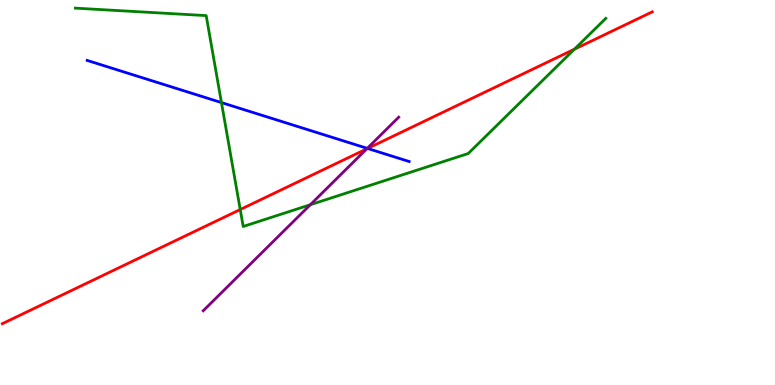[{'lines': ['blue', 'red'], 'intersections': [{'x': 4.74, 'y': 6.14}]}, {'lines': ['green', 'red'], 'intersections': [{'x': 3.1, 'y': 4.56}, {'x': 7.41, 'y': 8.72}]}, {'lines': ['purple', 'red'], 'intersections': [{'x': 4.73, 'y': 6.13}]}, {'lines': ['blue', 'green'], 'intersections': [{'x': 2.86, 'y': 7.34}]}, {'lines': ['blue', 'purple'], 'intersections': [{'x': 4.74, 'y': 6.15}]}, {'lines': ['green', 'purple'], 'intersections': [{'x': 4.0, 'y': 4.68}]}]